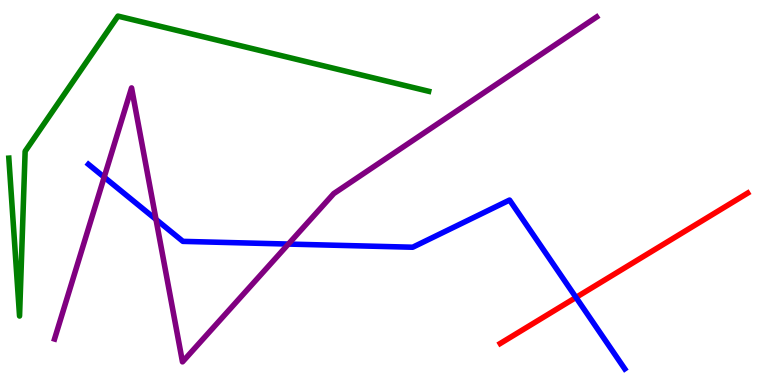[{'lines': ['blue', 'red'], 'intersections': [{'x': 7.43, 'y': 2.27}]}, {'lines': ['green', 'red'], 'intersections': []}, {'lines': ['purple', 'red'], 'intersections': []}, {'lines': ['blue', 'green'], 'intersections': []}, {'lines': ['blue', 'purple'], 'intersections': [{'x': 1.34, 'y': 5.4}, {'x': 2.01, 'y': 4.3}, {'x': 3.72, 'y': 3.66}]}, {'lines': ['green', 'purple'], 'intersections': []}]